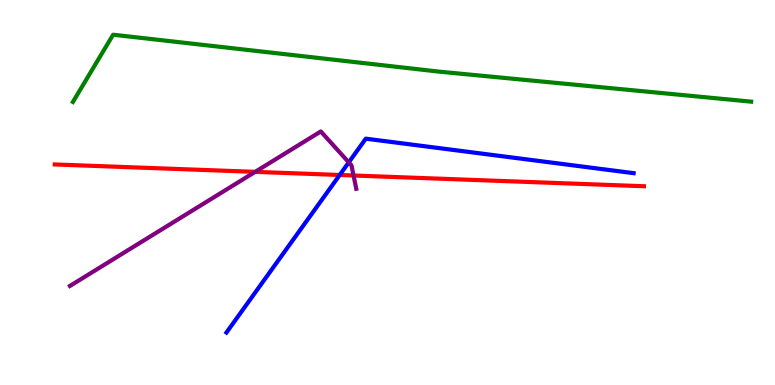[{'lines': ['blue', 'red'], 'intersections': [{'x': 4.38, 'y': 5.45}]}, {'lines': ['green', 'red'], 'intersections': []}, {'lines': ['purple', 'red'], 'intersections': [{'x': 3.29, 'y': 5.54}, {'x': 4.56, 'y': 5.44}]}, {'lines': ['blue', 'green'], 'intersections': []}, {'lines': ['blue', 'purple'], 'intersections': [{'x': 4.5, 'y': 5.78}]}, {'lines': ['green', 'purple'], 'intersections': []}]